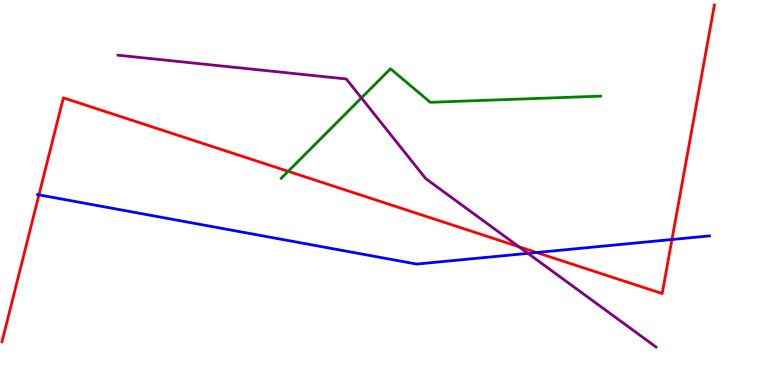[{'lines': ['blue', 'red'], 'intersections': [{'x': 0.502, 'y': 4.94}, {'x': 6.92, 'y': 3.44}, {'x': 8.67, 'y': 3.78}]}, {'lines': ['green', 'red'], 'intersections': [{'x': 3.72, 'y': 5.55}]}, {'lines': ['purple', 'red'], 'intersections': [{'x': 6.69, 'y': 3.59}]}, {'lines': ['blue', 'green'], 'intersections': []}, {'lines': ['blue', 'purple'], 'intersections': [{'x': 6.81, 'y': 3.42}]}, {'lines': ['green', 'purple'], 'intersections': [{'x': 4.66, 'y': 7.46}]}]